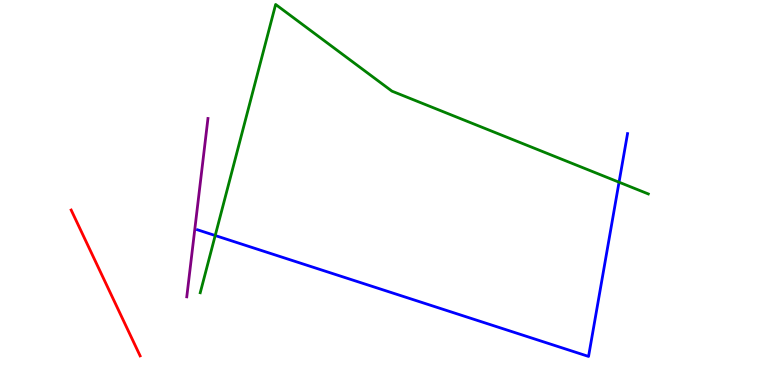[{'lines': ['blue', 'red'], 'intersections': []}, {'lines': ['green', 'red'], 'intersections': []}, {'lines': ['purple', 'red'], 'intersections': []}, {'lines': ['blue', 'green'], 'intersections': [{'x': 2.78, 'y': 3.88}, {'x': 7.99, 'y': 5.27}]}, {'lines': ['blue', 'purple'], 'intersections': []}, {'lines': ['green', 'purple'], 'intersections': []}]